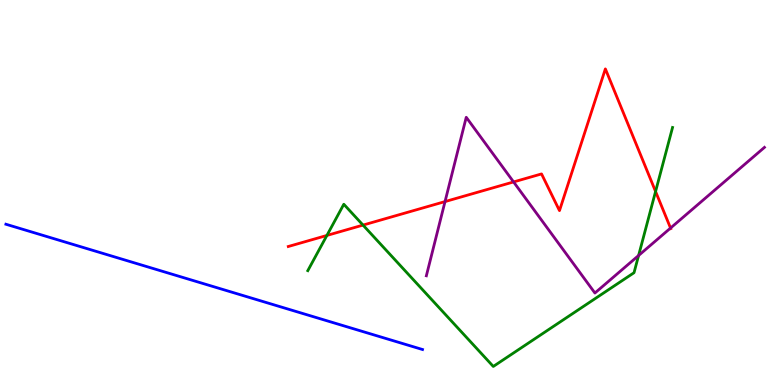[{'lines': ['blue', 'red'], 'intersections': []}, {'lines': ['green', 'red'], 'intersections': [{'x': 4.22, 'y': 3.88}, {'x': 4.68, 'y': 4.15}, {'x': 8.46, 'y': 5.03}]}, {'lines': ['purple', 'red'], 'intersections': [{'x': 5.74, 'y': 4.76}, {'x': 6.63, 'y': 5.27}, {'x': 8.65, 'y': 4.08}]}, {'lines': ['blue', 'green'], 'intersections': []}, {'lines': ['blue', 'purple'], 'intersections': []}, {'lines': ['green', 'purple'], 'intersections': [{'x': 8.24, 'y': 3.36}]}]